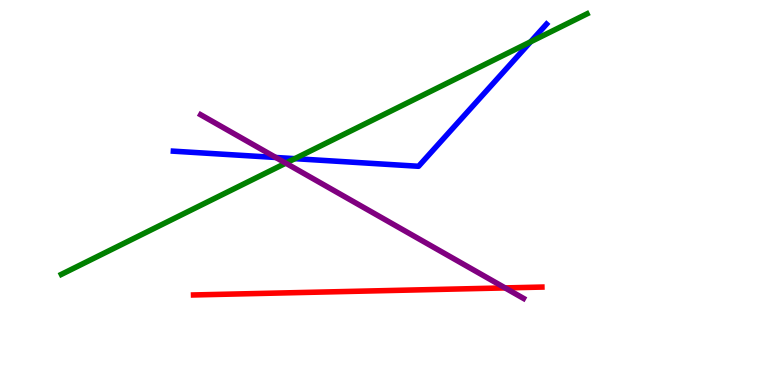[{'lines': ['blue', 'red'], 'intersections': []}, {'lines': ['green', 'red'], 'intersections': []}, {'lines': ['purple', 'red'], 'intersections': [{'x': 6.52, 'y': 2.52}]}, {'lines': ['blue', 'green'], 'intersections': [{'x': 3.8, 'y': 5.88}, {'x': 6.85, 'y': 8.91}]}, {'lines': ['blue', 'purple'], 'intersections': [{'x': 3.56, 'y': 5.91}]}, {'lines': ['green', 'purple'], 'intersections': [{'x': 3.69, 'y': 5.76}]}]